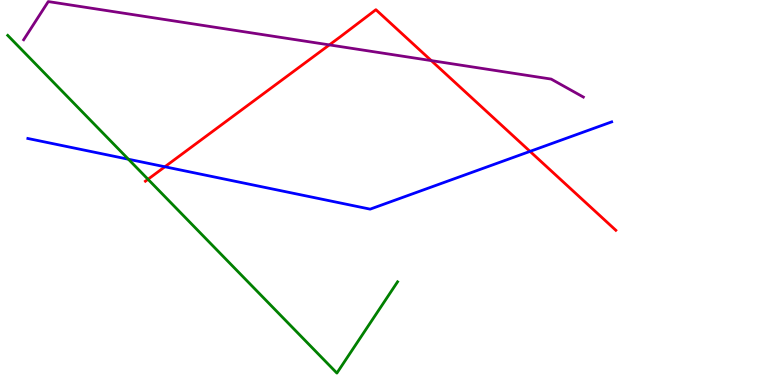[{'lines': ['blue', 'red'], 'intersections': [{'x': 2.13, 'y': 5.67}, {'x': 6.84, 'y': 6.07}]}, {'lines': ['green', 'red'], 'intersections': [{'x': 1.91, 'y': 5.34}]}, {'lines': ['purple', 'red'], 'intersections': [{'x': 4.25, 'y': 8.83}, {'x': 5.56, 'y': 8.43}]}, {'lines': ['blue', 'green'], 'intersections': [{'x': 1.66, 'y': 5.86}]}, {'lines': ['blue', 'purple'], 'intersections': []}, {'lines': ['green', 'purple'], 'intersections': []}]